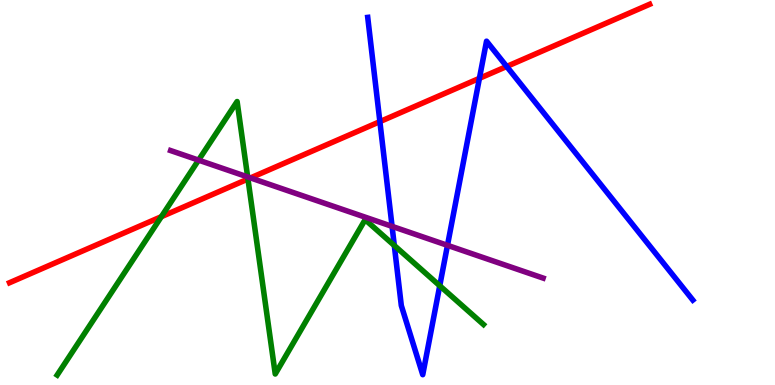[{'lines': ['blue', 'red'], 'intersections': [{'x': 4.9, 'y': 6.84}, {'x': 6.19, 'y': 7.97}, {'x': 6.54, 'y': 8.27}]}, {'lines': ['green', 'red'], 'intersections': [{'x': 2.08, 'y': 4.37}, {'x': 3.2, 'y': 5.35}]}, {'lines': ['purple', 'red'], 'intersections': [{'x': 3.23, 'y': 5.38}]}, {'lines': ['blue', 'green'], 'intersections': [{'x': 5.09, 'y': 3.62}, {'x': 5.67, 'y': 2.58}]}, {'lines': ['blue', 'purple'], 'intersections': [{'x': 5.06, 'y': 4.12}, {'x': 5.77, 'y': 3.63}]}, {'lines': ['green', 'purple'], 'intersections': [{'x': 2.56, 'y': 5.84}, {'x': 3.2, 'y': 5.4}]}]